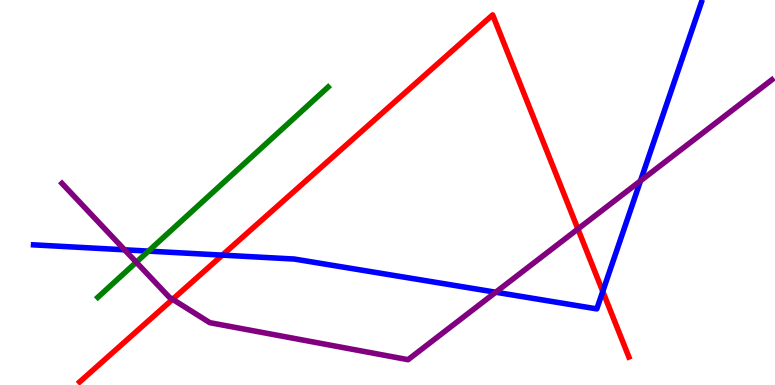[{'lines': ['blue', 'red'], 'intersections': [{'x': 2.87, 'y': 3.37}, {'x': 7.78, 'y': 2.43}]}, {'lines': ['green', 'red'], 'intersections': []}, {'lines': ['purple', 'red'], 'intersections': [{'x': 2.23, 'y': 2.23}, {'x': 7.46, 'y': 4.05}]}, {'lines': ['blue', 'green'], 'intersections': [{'x': 1.92, 'y': 3.48}]}, {'lines': ['blue', 'purple'], 'intersections': [{'x': 1.61, 'y': 3.51}, {'x': 6.4, 'y': 2.41}, {'x': 8.26, 'y': 5.3}]}, {'lines': ['green', 'purple'], 'intersections': [{'x': 1.76, 'y': 3.19}]}]